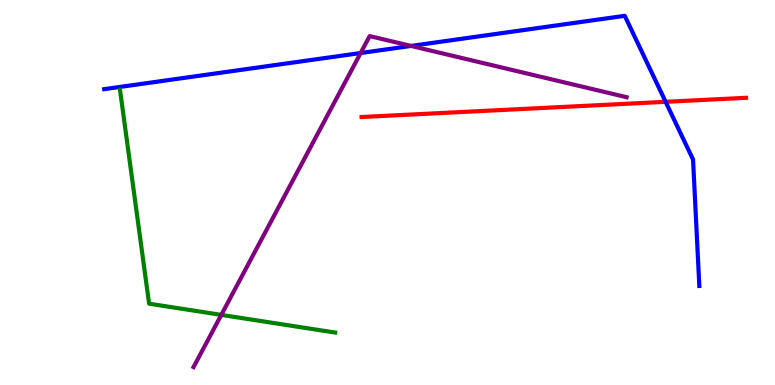[{'lines': ['blue', 'red'], 'intersections': [{'x': 8.59, 'y': 7.36}]}, {'lines': ['green', 'red'], 'intersections': []}, {'lines': ['purple', 'red'], 'intersections': []}, {'lines': ['blue', 'green'], 'intersections': []}, {'lines': ['blue', 'purple'], 'intersections': [{'x': 4.65, 'y': 8.62}, {'x': 5.3, 'y': 8.81}]}, {'lines': ['green', 'purple'], 'intersections': [{'x': 2.86, 'y': 1.82}]}]